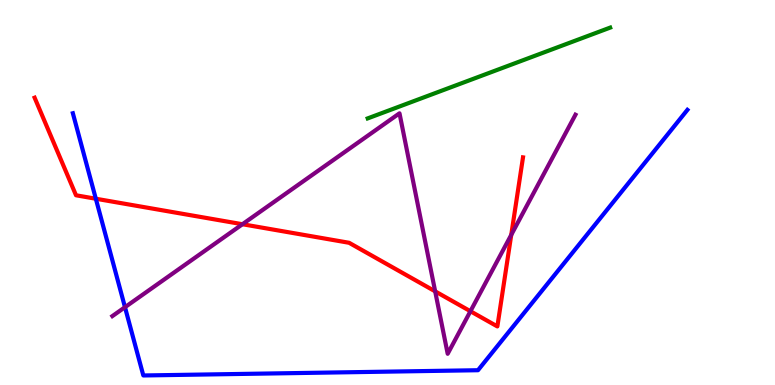[{'lines': ['blue', 'red'], 'intersections': [{'x': 1.24, 'y': 4.84}]}, {'lines': ['green', 'red'], 'intersections': []}, {'lines': ['purple', 'red'], 'intersections': [{'x': 3.13, 'y': 4.18}, {'x': 5.62, 'y': 2.43}, {'x': 6.07, 'y': 1.92}, {'x': 6.6, 'y': 3.9}]}, {'lines': ['blue', 'green'], 'intersections': []}, {'lines': ['blue', 'purple'], 'intersections': [{'x': 1.61, 'y': 2.02}]}, {'lines': ['green', 'purple'], 'intersections': []}]